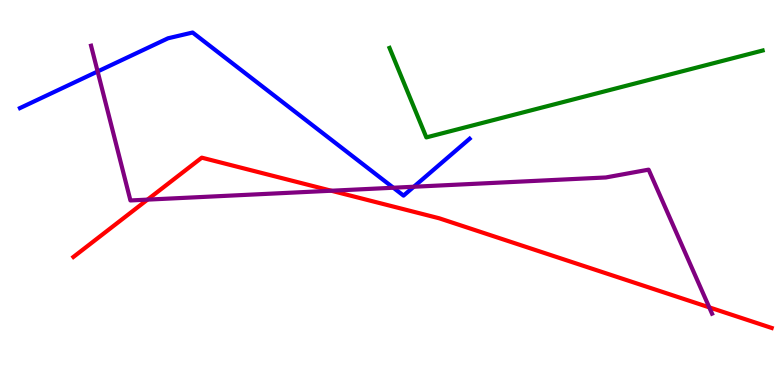[{'lines': ['blue', 'red'], 'intersections': []}, {'lines': ['green', 'red'], 'intersections': []}, {'lines': ['purple', 'red'], 'intersections': [{'x': 1.9, 'y': 4.82}, {'x': 4.27, 'y': 5.05}, {'x': 9.15, 'y': 2.02}]}, {'lines': ['blue', 'green'], 'intersections': []}, {'lines': ['blue', 'purple'], 'intersections': [{'x': 1.26, 'y': 8.14}, {'x': 5.08, 'y': 5.12}, {'x': 5.34, 'y': 5.15}]}, {'lines': ['green', 'purple'], 'intersections': []}]